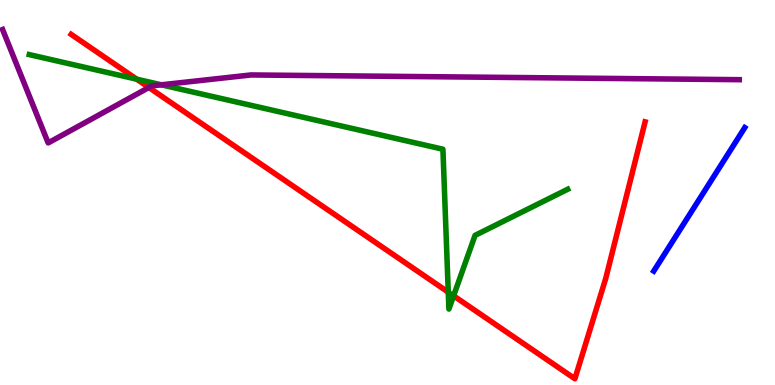[{'lines': ['blue', 'red'], 'intersections': []}, {'lines': ['green', 'red'], 'intersections': [{'x': 1.76, 'y': 7.94}, {'x': 5.78, 'y': 2.41}, {'x': 5.85, 'y': 2.32}]}, {'lines': ['purple', 'red'], 'intersections': [{'x': 1.92, 'y': 7.73}]}, {'lines': ['blue', 'green'], 'intersections': []}, {'lines': ['blue', 'purple'], 'intersections': []}, {'lines': ['green', 'purple'], 'intersections': [{'x': 2.08, 'y': 7.8}]}]